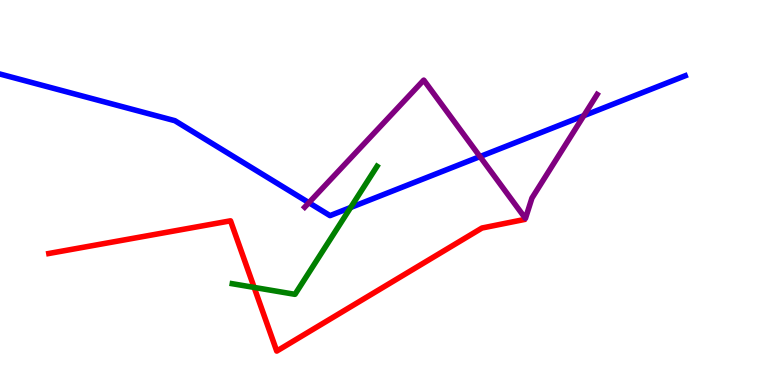[{'lines': ['blue', 'red'], 'intersections': []}, {'lines': ['green', 'red'], 'intersections': [{'x': 3.28, 'y': 2.53}]}, {'lines': ['purple', 'red'], 'intersections': []}, {'lines': ['blue', 'green'], 'intersections': [{'x': 4.52, 'y': 4.61}]}, {'lines': ['blue', 'purple'], 'intersections': [{'x': 3.99, 'y': 4.74}, {'x': 6.19, 'y': 5.93}, {'x': 7.53, 'y': 6.99}]}, {'lines': ['green', 'purple'], 'intersections': []}]